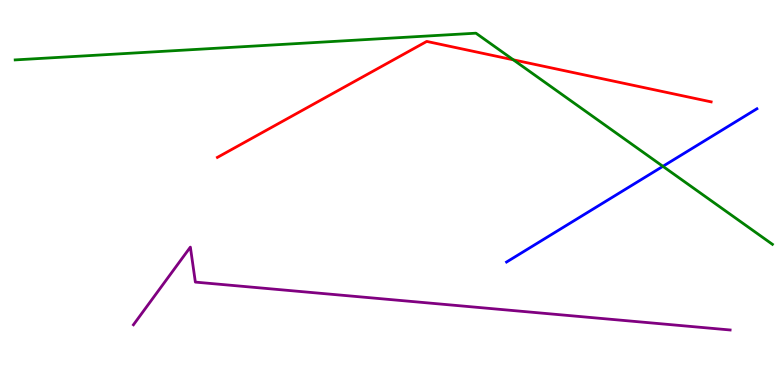[{'lines': ['blue', 'red'], 'intersections': []}, {'lines': ['green', 'red'], 'intersections': [{'x': 6.62, 'y': 8.45}]}, {'lines': ['purple', 'red'], 'intersections': []}, {'lines': ['blue', 'green'], 'intersections': [{'x': 8.55, 'y': 5.68}]}, {'lines': ['blue', 'purple'], 'intersections': []}, {'lines': ['green', 'purple'], 'intersections': []}]